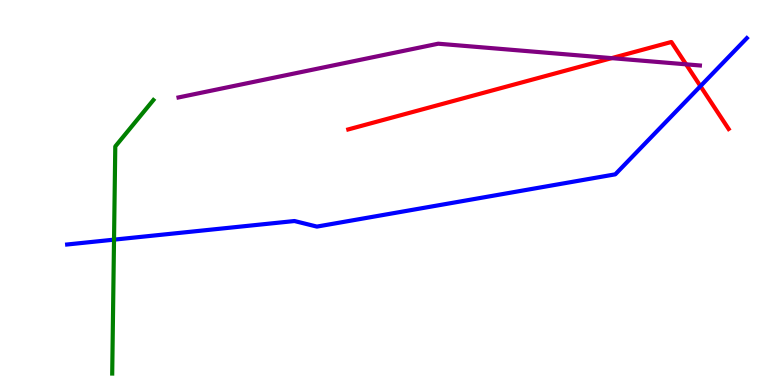[{'lines': ['blue', 'red'], 'intersections': [{'x': 9.04, 'y': 7.76}]}, {'lines': ['green', 'red'], 'intersections': []}, {'lines': ['purple', 'red'], 'intersections': [{'x': 7.89, 'y': 8.49}, {'x': 8.85, 'y': 8.33}]}, {'lines': ['blue', 'green'], 'intersections': [{'x': 1.47, 'y': 3.78}]}, {'lines': ['blue', 'purple'], 'intersections': []}, {'lines': ['green', 'purple'], 'intersections': []}]